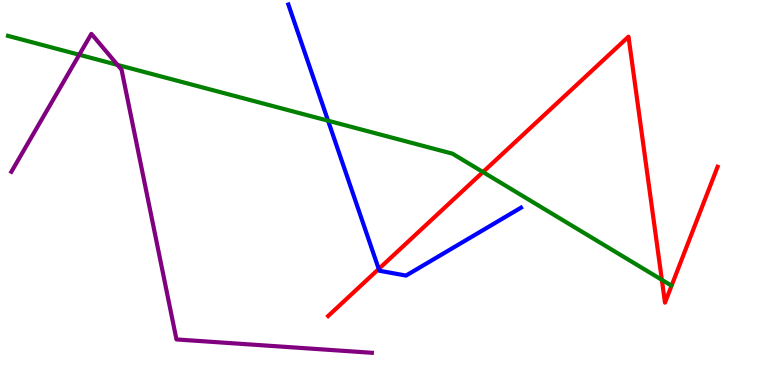[{'lines': ['blue', 'red'], 'intersections': [{'x': 4.89, 'y': 3.01}]}, {'lines': ['green', 'red'], 'intersections': [{'x': 6.23, 'y': 5.53}, {'x': 8.54, 'y': 2.73}]}, {'lines': ['purple', 'red'], 'intersections': []}, {'lines': ['blue', 'green'], 'intersections': [{'x': 4.23, 'y': 6.86}]}, {'lines': ['blue', 'purple'], 'intersections': []}, {'lines': ['green', 'purple'], 'intersections': [{'x': 1.02, 'y': 8.58}, {'x': 1.52, 'y': 8.31}]}]